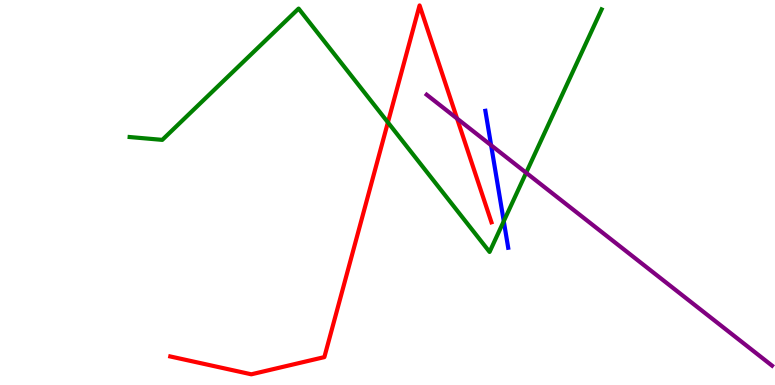[{'lines': ['blue', 'red'], 'intersections': []}, {'lines': ['green', 'red'], 'intersections': [{'x': 5.01, 'y': 6.82}]}, {'lines': ['purple', 'red'], 'intersections': [{'x': 5.9, 'y': 6.92}]}, {'lines': ['blue', 'green'], 'intersections': [{'x': 6.5, 'y': 4.25}]}, {'lines': ['blue', 'purple'], 'intersections': [{'x': 6.34, 'y': 6.23}]}, {'lines': ['green', 'purple'], 'intersections': [{'x': 6.79, 'y': 5.51}]}]